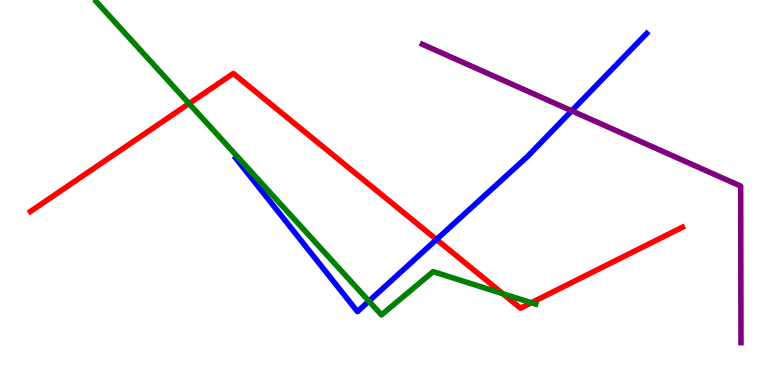[{'lines': ['blue', 'red'], 'intersections': [{'x': 5.63, 'y': 3.78}]}, {'lines': ['green', 'red'], 'intersections': [{'x': 2.44, 'y': 7.31}, {'x': 6.49, 'y': 2.37}, {'x': 6.86, 'y': 2.14}]}, {'lines': ['purple', 'red'], 'intersections': []}, {'lines': ['blue', 'green'], 'intersections': [{'x': 4.76, 'y': 2.18}]}, {'lines': ['blue', 'purple'], 'intersections': [{'x': 7.38, 'y': 7.12}]}, {'lines': ['green', 'purple'], 'intersections': []}]